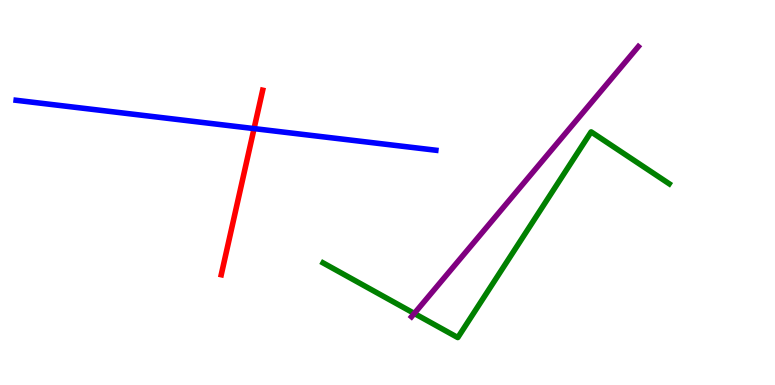[{'lines': ['blue', 'red'], 'intersections': [{'x': 3.28, 'y': 6.66}]}, {'lines': ['green', 'red'], 'intersections': []}, {'lines': ['purple', 'red'], 'intersections': []}, {'lines': ['blue', 'green'], 'intersections': []}, {'lines': ['blue', 'purple'], 'intersections': []}, {'lines': ['green', 'purple'], 'intersections': [{'x': 5.35, 'y': 1.86}]}]